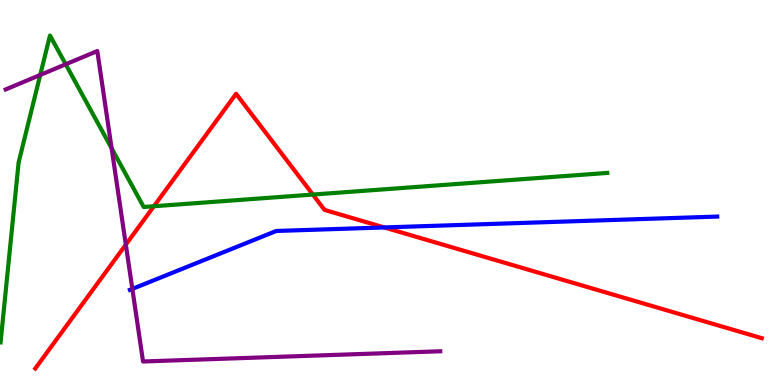[{'lines': ['blue', 'red'], 'intersections': [{'x': 4.96, 'y': 4.09}]}, {'lines': ['green', 'red'], 'intersections': [{'x': 1.99, 'y': 4.64}, {'x': 4.04, 'y': 4.95}]}, {'lines': ['purple', 'red'], 'intersections': [{'x': 1.62, 'y': 3.65}]}, {'lines': ['blue', 'green'], 'intersections': []}, {'lines': ['blue', 'purple'], 'intersections': [{'x': 1.71, 'y': 2.5}]}, {'lines': ['green', 'purple'], 'intersections': [{'x': 0.519, 'y': 8.05}, {'x': 0.848, 'y': 8.33}, {'x': 1.44, 'y': 6.15}]}]